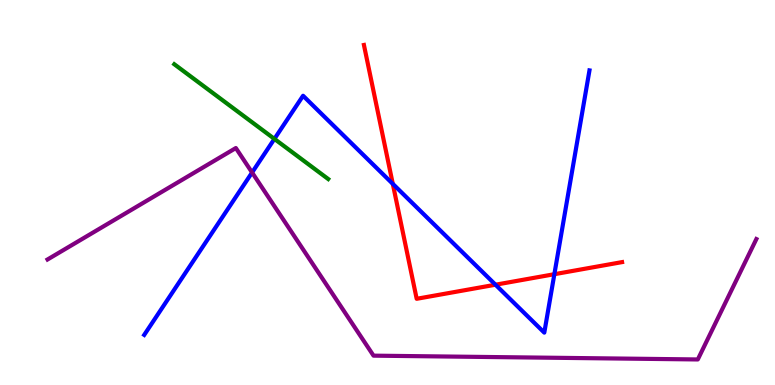[{'lines': ['blue', 'red'], 'intersections': [{'x': 5.07, 'y': 5.22}, {'x': 6.39, 'y': 2.6}, {'x': 7.15, 'y': 2.88}]}, {'lines': ['green', 'red'], 'intersections': []}, {'lines': ['purple', 'red'], 'intersections': []}, {'lines': ['blue', 'green'], 'intersections': [{'x': 3.54, 'y': 6.39}]}, {'lines': ['blue', 'purple'], 'intersections': [{'x': 3.25, 'y': 5.52}]}, {'lines': ['green', 'purple'], 'intersections': []}]